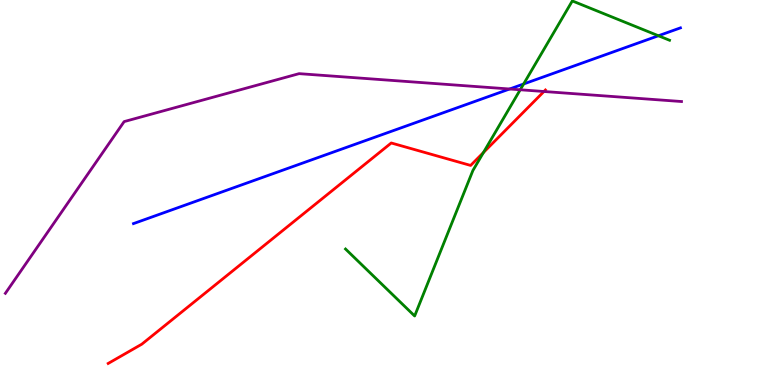[{'lines': ['blue', 'red'], 'intersections': []}, {'lines': ['green', 'red'], 'intersections': [{'x': 6.24, 'y': 6.04}]}, {'lines': ['purple', 'red'], 'intersections': [{'x': 7.02, 'y': 7.62}]}, {'lines': ['blue', 'green'], 'intersections': [{'x': 6.76, 'y': 7.82}, {'x': 8.5, 'y': 9.07}]}, {'lines': ['blue', 'purple'], 'intersections': [{'x': 6.58, 'y': 7.69}]}, {'lines': ['green', 'purple'], 'intersections': [{'x': 6.71, 'y': 7.67}]}]